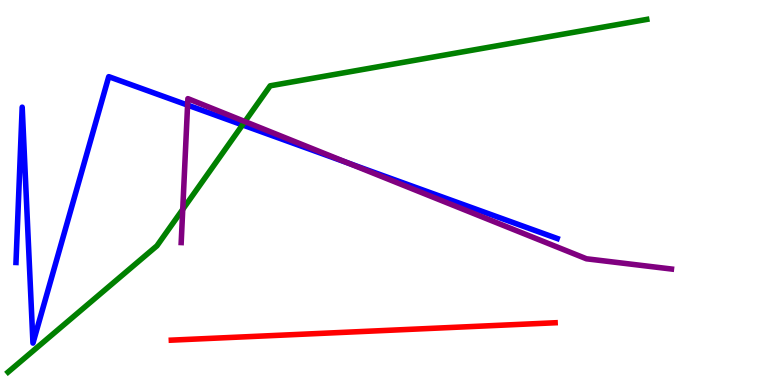[{'lines': ['blue', 'red'], 'intersections': []}, {'lines': ['green', 'red'], 'intersections': []}, {'lines': ['purple', 'red'], 'intersections': []}, {'lines': ['blue', 'green'], 'intersections': [{'x': 3.13, 'y': 6.76}]}, {'lines': ['blue', 'purple'], 'intersections': [{'x': 2.42, 'y': 7.27}, {'x': 4.49, 'y': 5.77}]}, {'lines': ['green', 'purple'], 'intersections': [{'x': 2.36, 'y': 4.56}, {'x': 3.16, 'y': 6.84}]}]